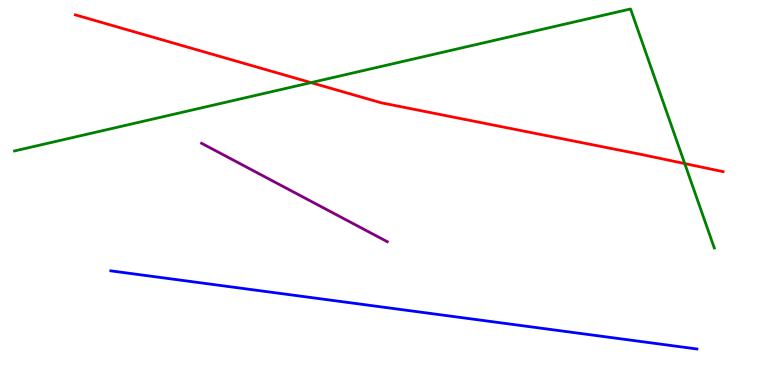[{'lines': ['blue', 'red'], 'intersections': []}, {'lines': ['green', 'red'], 'intersections': [{'x': 4.01, 'y': 7.85}, {'x': 8.84, 'y': 5.75}]}, {'lines': ['purple', 'red'], 'intersections': []}, {'lines': ['blue', 'green'], 'intersections': []}, {'lines': ['blue', 'purple'], 'intersections': []}, {'lines': ['green', 'purple'], 'intersections': []}]